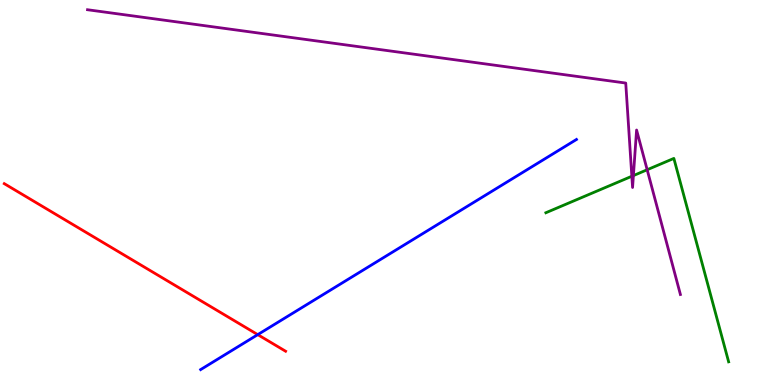[{'lines': ['blue', 'red'], 'intersections': [{'x': 3.33, 'y': 1.31}]}, {'lines': ['green', 'red'], 'intersections': []}, {'lines': ['purple', 'red'], 'intersections': []}, {'lines': ['blue', 'green'], 'intersections': []}, {'lines': ['blue', 'purple'], 'intersections': []}, {'lines': ['green', 'purple'], 'intersections': [{'x': 8.15, 'y': 5.42}, {'x': 8.17, 'y': 5.44}, {'x': 8.35, 'y': 5.59}]}]